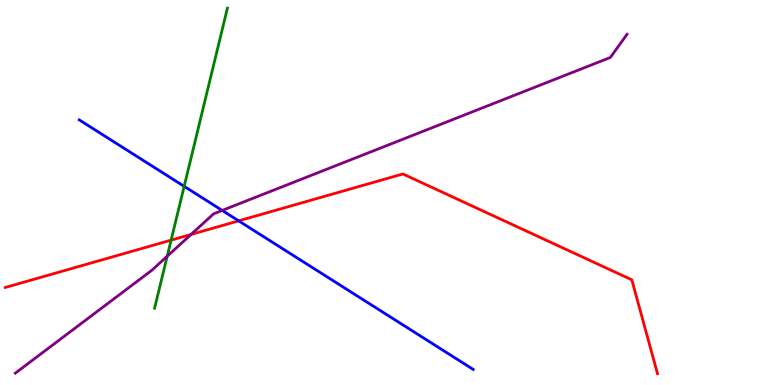[{'lines': ['blue', 'red'], 'intersections': [{'x': 3.08, 'y': 4.26}]}, {'lines': ['green', 'red'], 'intersections': [{'x': 2.21, 'y': 3.76}]}, {'lines': ['purple', 'red'], 'intersections': [{'x': 2.47, 'y': 3.91}]}, {'lines': ['blue', 'green'], 'intersections': [{'x': 2.38, 'y': 5.16}]}, {'lines': ['blue', 'purple'], 'intersections': [{'x': 2.87, 'y': 4.53}]}, {'lines': ['green', 'purple'], 'intersections': [{'x': 2.16, 'y': 3.34}]}]